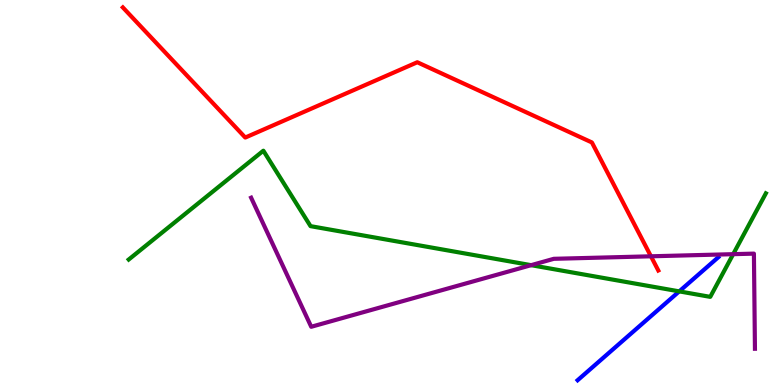[{'lines': ['blue', 'red'], 'intersections': []}, {'lines': ['green', 'red'], 'intersections': []}, {'lines': ['purple', 'red'], 'intersections': [{'x': 8.4, 'y': 3.34}]}, {'lines': ['blue', 'green'], 'intersections': [{'x': 8.76, 'y': 2.43}]}, {'lines': ['blue', 'purple'], 'intersections': []}, {'lines': ['green', 'purple'], 'intersections': [{'x': 6.85, 'y': 3.11}, {'x': 9.46, 'y': 3.4}]}]